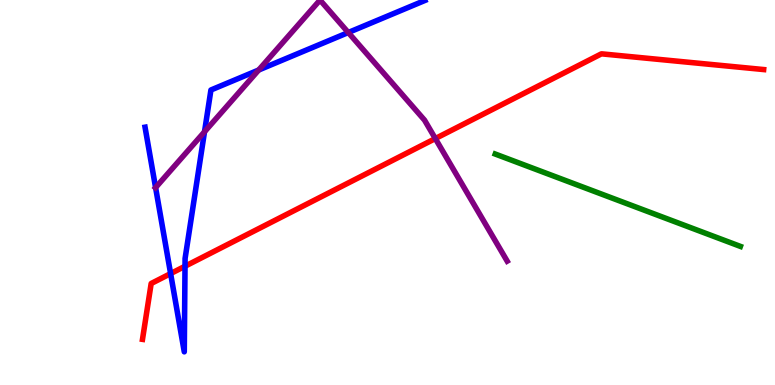[{'lines': ['blue', 'red'], 'intersections': [{'x': 2.2, 'y': 2.89}, {'x': 2.39, 'y': 3.08}]}, {'lines': ['green', 'red'], 'intersections': []}, {'lines': ['purple', 'red'], 'intersections': [{'x': 5.62, 'y': 6.4}]}, {'lines': ['blue', 'green'], 'intersections': []}, {'lines': ['blue', 'purple'], 'intersections': [{'x': 2.01, 'y': 5.13}, {'x': 2.64, 'y': 6.58}, {'x': 3.34, 'y': 8.18}, {'x': 4.49, 'y': 9.16}]}, {'lines': ['green', 'purple'], 'intersections': []}]